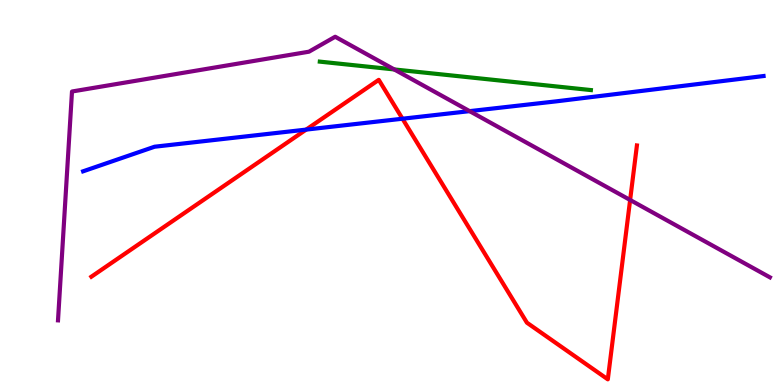[{'lines': ['blue', 'red'], 'intersections': [{'x': 3.95, 'y': 6.63}, {'x': 5.19, 'y': 6.92}]}, {'lines': ['green', 'red'], 'intersections': []}, {'lines': ['purple', 'red'], 'intersections': [{'x': 8.13, 'y': 4.81}]}, {'lines': ['blue', 'green'], 'intersections': []}, {'lines': ['blue', 'purple'], 'intersections': [{'x': 6.06, 'y': 7.11}]}, {'lines': ['green', 'purple'], 'intersections': [{'x': 5.09, 'y': 8.2}]}]